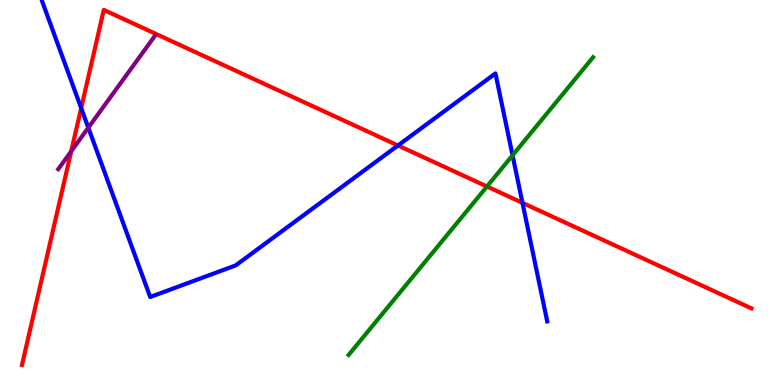[{'lines': ['blue', 'red'], 'intersections': [{'x': 1.05, 'y': 7.19}, {'x': 5.14, 'y': 6.22}, {'x': 6.74, 'y': 4.73}]}, {'lines': ['green', 'red'], 'intersections': [{'x': 6.28, 'y': 5.16}]}, {'lines': ['purple', 'red'], 'intersections': [{'x': 0.919, 'y': 6.07}]}, {'lines': ['blue', 'green'], 'intersections': [{'x': 6.61, 'y': 5.97}]}, {'lines': ['blue', 'purple'], 'intersections': [{'x': 1.14, 'y': 6.68}]}, {'lines': ['green', 'purple'], 'intersections': []}]